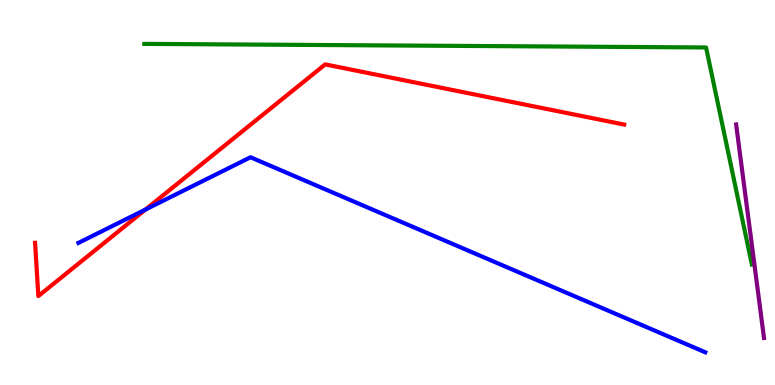[{'lines': ['blue', 'red'], 'intersections': [{'x': 1.88, 'y': 4.56}]}, {'lines': ['green', 'red'], 'intersections': []}, {'lines': ['purple', 'red'], 'intersections': []}, {'lines': ['blue', 'green'], 'intersections': []}, {'lines': ['blue', 'purple'], 'intersections': []}, {'lines': ['green', 'purple'], 'intersections': []}]